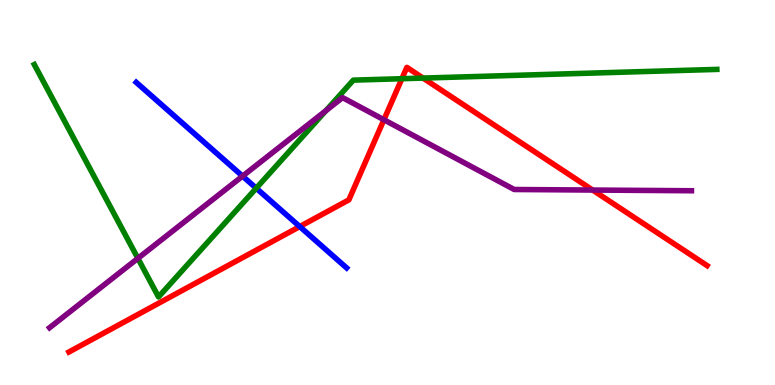[{'lines': ['blue', 'red'], 'intersections': [{'x': 3.87, 'y': 4.12}]}, {'lines': ['green', 'red'], 'intersections': [{'x': 5.19, 'y': 7.96}, {'x': 5.46, 'y': 7.97}]}, {'lines': ['purple', 'red'], 'intersections': [{'x': 4.95, 'y': 6.89}, {'x': 7.65, 'y': 5.06}]}, {'lines': ['blue', 'green'], 'intersections': [{'x': 3.31, 'y': 5.11}]}, {'lines': ['blue', 'purple'], 'intersections': [{'x': 3.13, 'y': 5.42}]}, {'lines': ['green', 'purple'], 'intersections': [{'x': 1.78, 'y': 3.29}, {'x': 4.2, 'y': 7.12}]}]